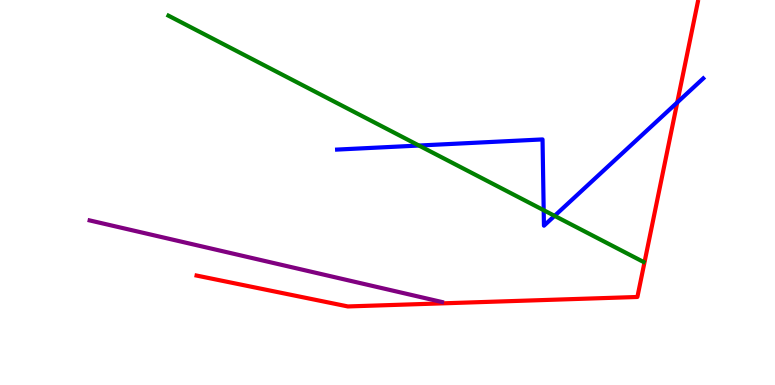[{'lines': ['blue', 'red'], 'intersections': [{'x': 8.74, 'y': 7.34}]}, {'lines': ['green', 'red'], 'intersections': []}, {'lines': ['purple', 'red'], 'intersections': []}, {'lines': ['blue', 'green'], 'intersections': [{'x': 5.41, 'y': 6.22}, {'x': 7.02, 'y': 4.54}, {'x': 7.16, 'y': 4.39}]}, {'lines': ['blue', 'purple'], 'intersections': []}, {'lines': ['green', 'purple'], 'intersections': []}]